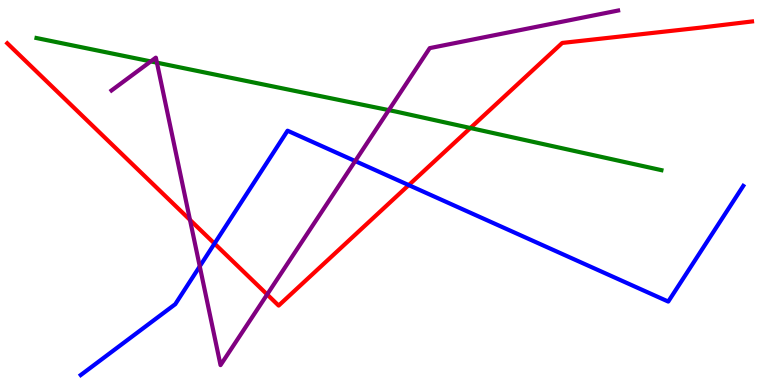[{'lines': ['blue', 'red'], 'intersections': [{'x': 2.77, 'y': 3.67}, {'x': 5.27, 'y': 5.19}]}, {'lines': ['green', 'red'], 'intersections': [{'x': 6.07, 'y': 6.68}]}, {'lines': ['purple', 'red'], 'intersections': [{'x': 2.45, 'y': 4.29}, {'x': 3.45, 'y': 2.35}]}, {'lines': ['blue', 'green'], 'intersections': []}, {'lines': ['blue', 'purple'], 'intersections': [{'x': 2.58, 'y': 3.08}, {'x': 4.58, 'y': 5.82}]}, {'lines': ['green', 'purple'], 'intersections': [{'x': 1.95, 'y': 8.4}, {'x': 2.02, 'y': 8.37}, {'x': 5.02, 'y': 7.14}]}]